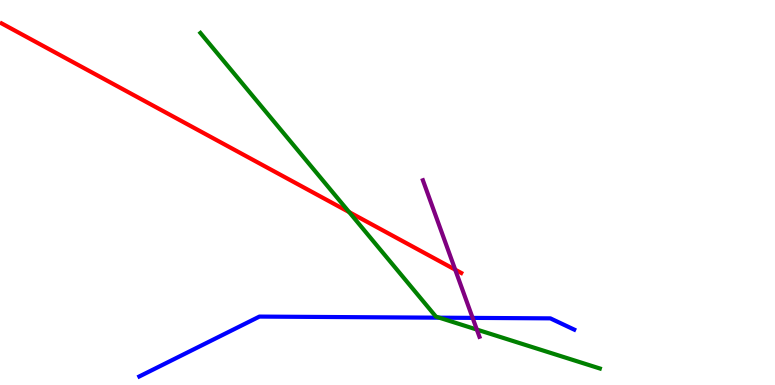[{'lines': ['blue', 'red'], 'intersections': []}, {'lines': ['green', 'red'], 'intersections': [{'x': 4.5, 'y': 4.49}]}, {'lines': ['purple', 'red'], 'intersections': [{'x': 5.87, 'y': 3.0}]}, {'lines': ['blue', 'green'], 'intersections': [{'x': 5.67, 'y': 1.75}]}, {'lines': ['blue', 'purple'], 'intersections': [{'x': 6.1, 'y': 1.74}]}, {'lines': ['green', 'purple'], 'intersections': [{'x': 6.15, 'y': 1.44}]}]